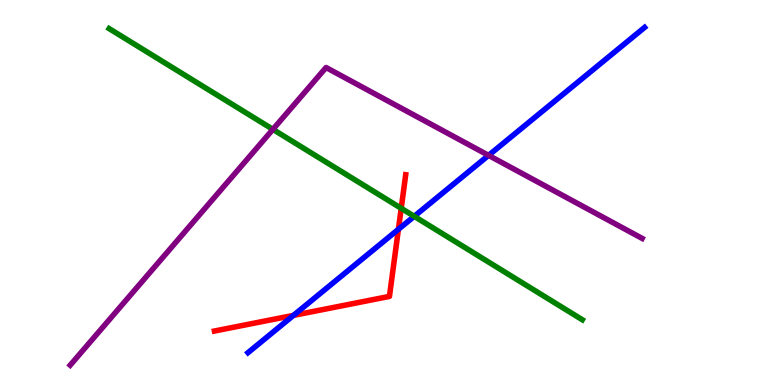[{'lines': ['blue', 'red'], 'intersections': [{'x': 3.79, 'y': 1.81}, {'x': 5.14, 'y': 4.04}]}, {'lines': ['green', 'red'], 'intersections': [{'x': 5.18, 'y': 4.59}]}, {'lines': ['purple', 'red'], 'intersections': []}, {'lines': ['blue', 'green'], 'intersections': [{'x': 5.34, 'y': 4.38}]}, {'lines': ['blue', 'purple'], 'intersections': [{'x': 6.3, 'y': 5.96}]}, {'lines': ['green', 'purple'], 'intersections': [{'x': 3.52, 'y': 6.64}]}]